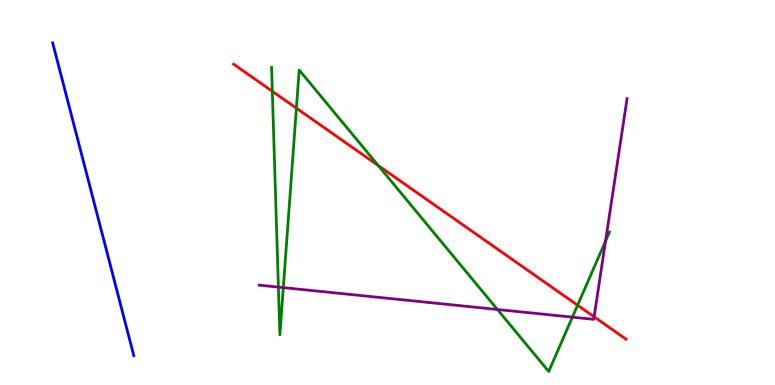[{'lines': ['blue', 'red'], 'intersections': []}, {'lines': ['green', 'red'], 'intersections': [{'x': 3.51, 'y': 7.63}, {'x': 3.82, 'y': 7.19}, {'x': 4.88, 'y': 5.7}, {'x': 7.45, 'y': 2.07}]}, {'lines': ['purple', 'red'], 'intersections': [{'x': 7.67, 'y': 1.77}]}, {'lines': ['blue', 'green'], 'intersections': []}, {'lines': ['blue', 'purple'], 'intersections': []}, {'lines': ['green', 'purple'], 'intersections': [{'x': 3.59, 'y': 2.54}, {'x': 3.66, 'y': 2.53}, {'x': 6.42, 'y': 1.96}, {'x': 7.39, 'y': 1.76}, {'x': 7.81, 'y': 3.74}]}]